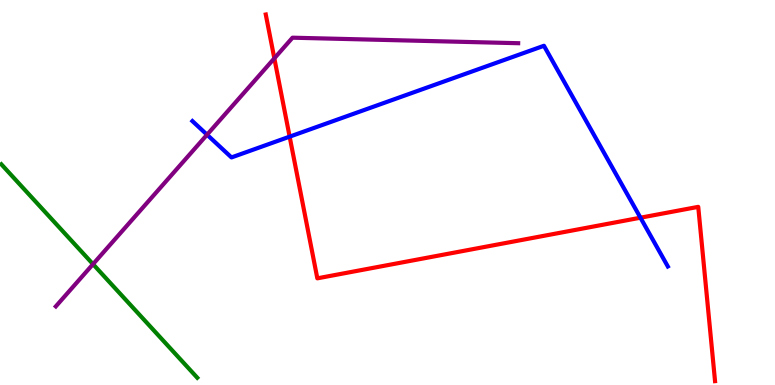[{'lines': ['blue', 'red'], 'intersections': [{'x': 3.74, 'y': 6.45}, {'x': 8.26, 'y': 4.35}]}, {'lines': ['green', 'red'], 'intersections': []}, {'lines': ['purple', 'red'], 'intersections': [{'x': 3.54, 'y': 8.49}]}, {'lines': ['blue', 'green'], 'intersections': []}, {'lines': ['blue', 'purple'], 'intersections': [{'x': 2.67, 'y': 6.5}]}, {'lines': ['green', 'purple'], 'intersections': [{'x': 1.2, 'y': 3.14}]}]